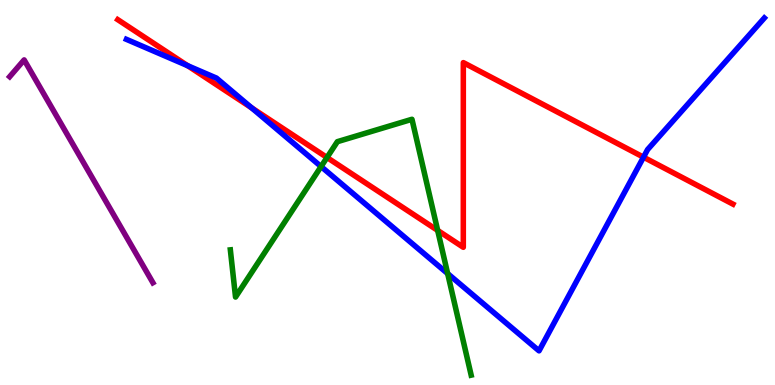[{'lines': ['blue', 'red'], 'intersections': [{'x': 2.42, 'y': 8.29}, {'x': 3.25, 'y': 7.2}, {'x': 8.3, 'y': 5.92}]}, {'lines': ['green', 'red'], 'intersections': [{'x': 4.22, 'y': 5.91}, {'x': 5.65, 'y': 4.02}]}, {'lines': ['purple', 'red'], 'intersections': []}, {'lines': ['blue', 'green'], 'intersections': [{'x': 4.14, 'y': 5.67}, {'x': 5.78, 'y': 2.89}]}, {'lines': ['blue', 'purple'], 'intersections': []}, {'lines': ['green', 'purple'], 'intersections': []}]